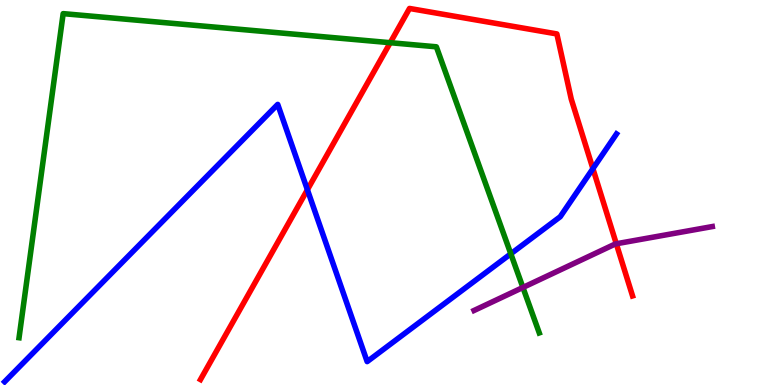[{'lines': ['blue', 'red'], 'intersections': [{'x': 3.97, 'y': 5.07}, {'x': 7.65, 'y': 5.62}]}, {'lines': ['green', 'red'], 'intersections': [{'x': 5.04, 'y': 8.89}]}, {'lines': ['purple', 'red'], 'intersections': [{'x': 7.95, 'y': 3.67}]}, {'lines': ['blue', 'green'], 'intersections': [{'x': 6.59, 'y': 3.41}]}, {'lines': ['blue', 'purple'], 'intersections': []}, {'lines': ['green', 'purple'], 'intersections': [{'x': 6.75, 'y': 2.53}]}]